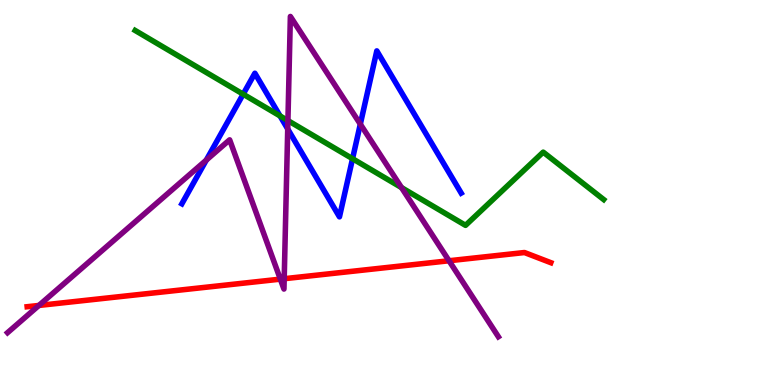[{'lines': ['blue', 'red'], 'intersections': []}, {'lines': ['green', 'red'], 'intersections': []}, {'lines': ['purple', 'red'], 'intersections': [{'x': 0.502, 'y': 2.07}, {'x': 3.62, 'y': 2.75}, {'x': 3.67, 'y': 2.76}, {'x': 5.79, 'y': 3.23}]}, {'lines': ['blue', 'green'], 'intersections': [{'x': 3.14, 'y': 7.55}, {'x': 3.61, 'y': 6.99}, {'x': 4.55, 'y': 5.88}]}, {'lines': ['blue', 'purple'], 'intersections': [{'x': 2.66, 'y': 5.84}, {'x': 3.71, 'y': 6.65}, {'x': 4.65, 'y': 6.78}]}, {'lines': ['green', 'purple'], 'intersections': [{'x': 3.72, 'y': 6.87}, {'x': 5.18, 'y': 5.13}]}]